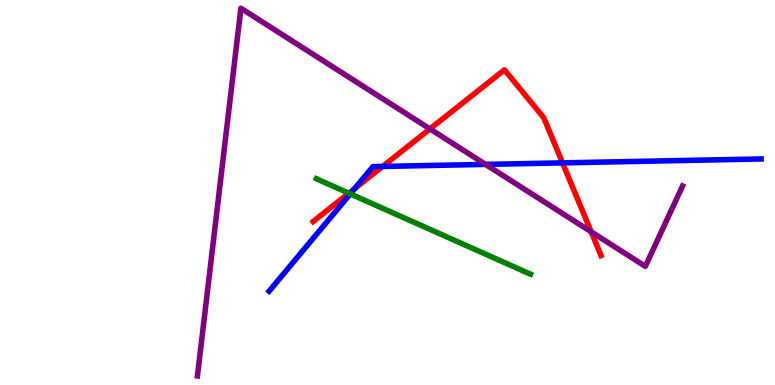[{'lines': ['blue', 'red'], 'intersections': [{'x': 4.58, 'y': 5.1}, {'x': 4.94, 'y': 5.68}, {'x': 7.26, 'y': 5.77}]}, {'lines': ['green', 'red'], 'intersections': [{'x': 4.5, 'y': 4.98}]}, {'lines': ['purple', 'red'], 'intersections': [{'x': 5.55, 'y': 6.65}, {'x': 7.63, 'y': 3.98}]}, {'lines': ['blue', 'green'], 'intersections': [{'x': 4.52, 'y': 4.96}]}, {'lines': ['blue', 'purple'], 'intersections': [{'x': 6.27, 'y': 5.73}]}, {'lines': ['green', 'purple'], 'intersections': []}]